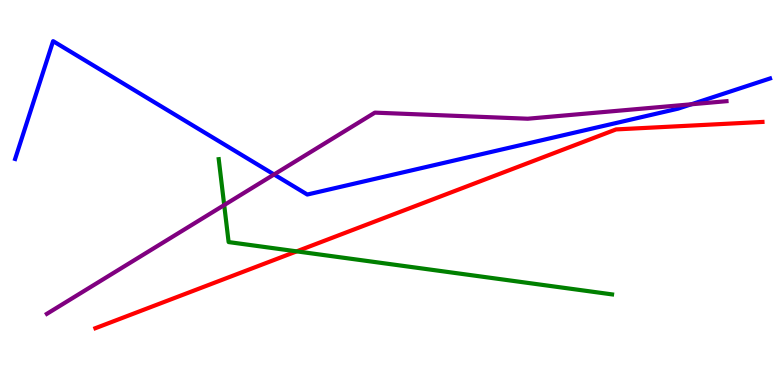[{'lines': ['blue', 'red'], 'intersections': []}, {'lines': ['green', 'red'], 'intersections': [{'x': 3.83, 'y': 3.47}]}, {'lines': ['purple', 'red'], 'intersections': []}, {'lines': ['blue', 'green'], 'intersections': []}, {'lines': ['blue', 'purple'], 'intersections': [{'x': 3.54, 'y': 5.47}, {'x': 8.92, 'y': 7.29}]}, {'lines': ['green', 'purple'], 'intersections': [{'x': 2.89, 'y': 4.67}]}]